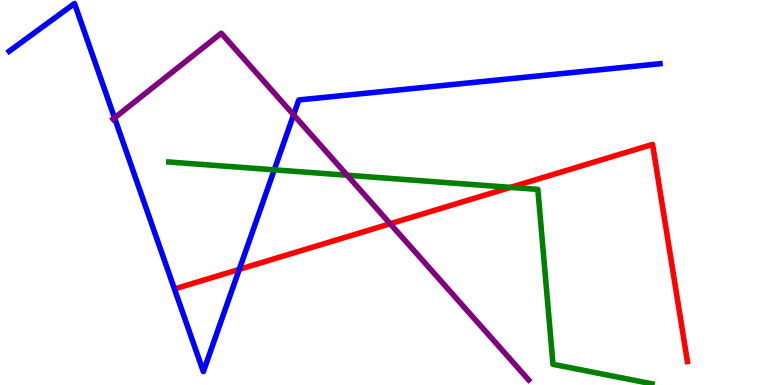[{'lines': ['blue', 'red'], 'intersections': [{'x': 3.09, 'y': 3.0}]}, {'lines': ['green', 'red'], 'intersections': [{'x': 6.59, 'y': 5.13}]}, {'lines': ['purple', 'red'], 'intersections': [{'x': 5.03, 'y': 4.19}]}, {'lines': ['blue', 'green'], 'intersections': [{'x': 3.54, 'y': 5.59}]}, {'lines': ['blue', 'purple'], 'intersections': [{'x': 1.48, 'y': 6.94}, {'x': 3.79, 'y': 7.02}]}, {'lines': ['green', 'purple'], 'intersections': [{'x': 4.48, 'y': 5.45}]}]